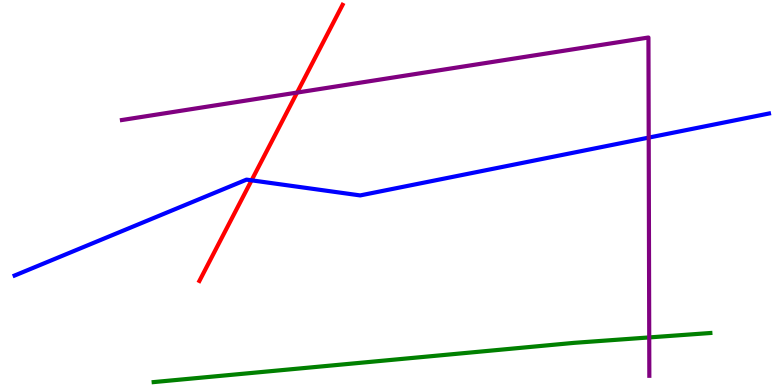[{'lines': ['blue', 'red'], 'intersections': [{'x': 3.25, 'y': 5.32}]}, {'lines': ['green', 'red'], 'intersections': []}, {'lines': ['purple', 'red'], 'intersections': [{'x': 3.83, 'y': 7.6}]}, {'lines': ['blue', 'green'], 'intersections': []}, {'lines': ['blue', 'purple'], 'intersections': [{'x': 8.37, 'y': 6.43}]}, {'lines': ['green', 'purple'], 'intersections': [{'x': 8.38, 'y': 1.24}]}]